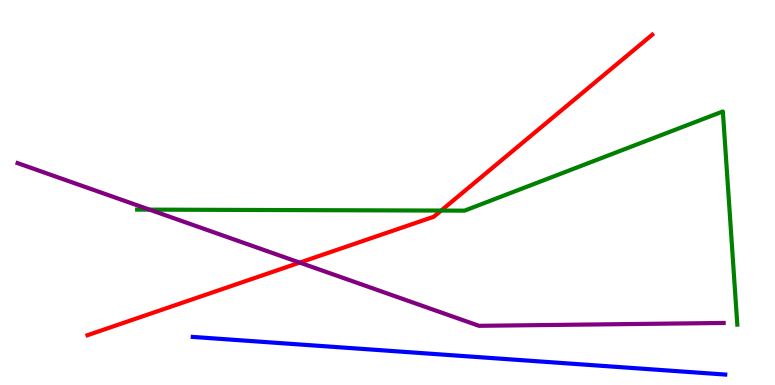[{'lines': ['blue', 'red'], 'intersections': []}, {'lines': ['green', 'red'], 'intersections': [{'x': 5.69, 'y': 4.53}]}, {'lines': ['purple', 'red'], 'intersections': [{'x': 3.87, 'y': 3.18}]}, {'lines': ['blue', 'green'], 'intersections': []}, {'lines': ['blue', 'purple'], 'intersections': []}, {'lines': ['green', 'purple'], 'intersections': [{'x': 1.93, 'y': 4.55}]}]